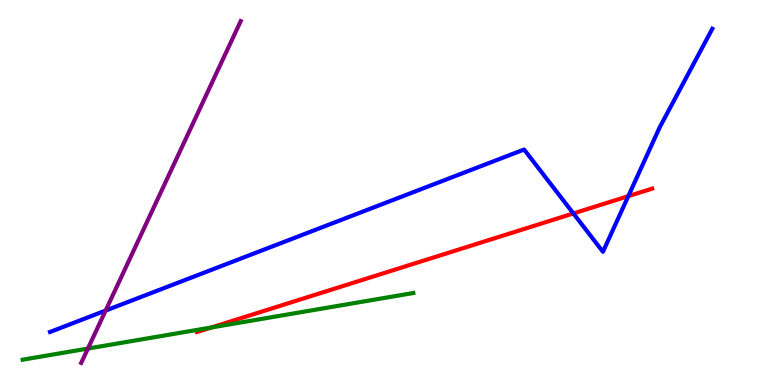[{'lines': ['blue', 'red'], 'intersections': [{'x': 7.4, 'y': 4.46}, {'x': 8.11, 'y': 4.91}]}, {'lines': ['green', 'red'], 'intersections': [{'x': 2.73, 'y': 1.49}]}, {'lines': ['purple', 'red'], 'intersections': []}, {'lines': ['blue', 'green'], 'intersections': []}, {'lines': ['blue', 'purple'], 'intersections': [{'x': 1.36, 'y': 1.93}]}, {'lines': ['green', 'purple'], 'intersections': [{'x': 1.13, 'y': 0.947}]}]